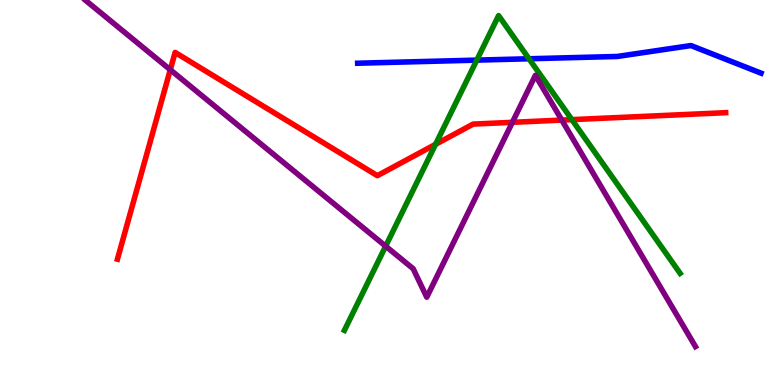[{'lines': ['blue', 'red'], 'intersections': []}, {'lines': ['green', 'red'], 'intersections': [{'x': 5.62, 'y': 6.25}, {'x': 7.38, 'y': 6.89}]}, {'lines': ['purple', 'red'], 'intersections': [{'x': 2.2, 'y': 8.19}, {'x': 6.61, 'y': 6.82}, {'x': 7.25, 'y': 6.88}]}, {'lines': ['blue', 'green'], 'intersections': [{'x': 6.15, 'y': 8.44}, {'x': 6.83, 'y': 8.47}]}, {'lines': ['blue', 'purple'], 'intersections': []}, {'lines': ['green', 'purple'], 'intersections': [{'x': 4.98, 'y': 3.61}]}]